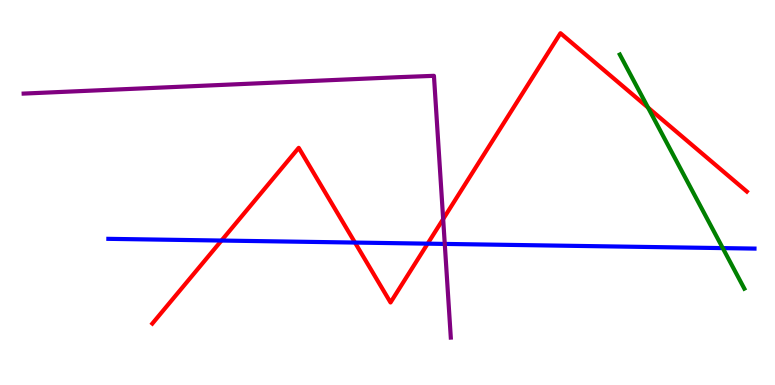[{'lines': ['blue', 'red'], 'intersections': [{'x': 2.86, 'y': 3.75}, {'x': 4.58, 'y': 3.7}, {'x': 5.52, 'y': 3.67}]}, {'lines': ['green', 'red'], 'intersections': [{'x': 8.36, 'y': 7.21}]}, {'lines': ['purple', 'red'], 'intersections': [{'x': 5.72, 'y': 4.31}]}, {'lines': ['blue', 'green'], 'intersections': [{'x': 9.33, 'y': 3.56}]}, {'lines': ['blue', 'purple'], 'intersections': [{'x': 5.74, 'y': 3.66}]}, {'lines': ['green', 'purple'], 'intersections': []}]